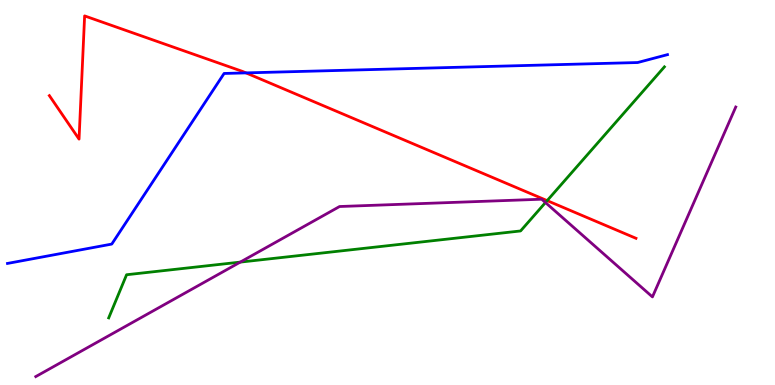[{'lines': ['blue', 'red'], 'intersections': [{'x': 3.17, 'y': 8.11}]}, {'lines': ['green', 'red'], 'intersections': [{'x': 7.06, 'y': 4.79}]}, {'lines': ['purple', 'red'], 'intersections': []}, {'lines': ['blue', 'green'], 'intersections': []}, {'lines': ['blue', 'purple'], 'intersections': []}, {'lines': ['green', 'purple'], 'intersections': [{'x': 3.1, 'y': 3.19}, {'x': 7.04, 'y': 4.74}]}]